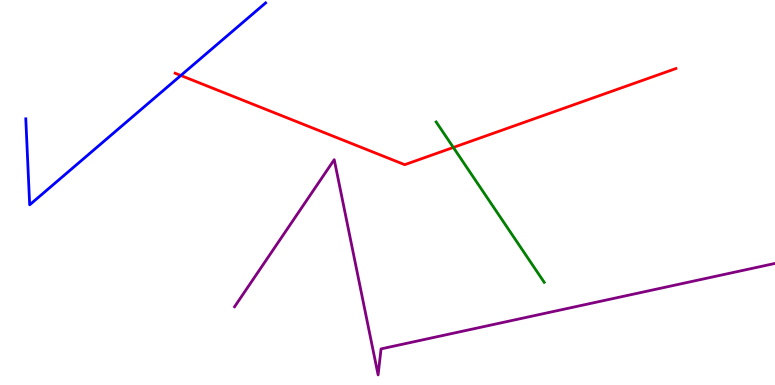[{'lines': ['blue', 'red'], 'intersections': [{'x': 2.33, 'y': 8.04}]}, {'lines': ['green', 'red'], 'intersections': [{'x': 5.85, 'y': 6.17}]}, {'lines': ['purple', 'red'], 'intersections': []}, {'lines': ['blue', 'green'], 'intersections': []}, {'lines': ['blue', 'purple'], 'intersections': []}, {'lines': ['green', 'purple'], 'intersections': []}]